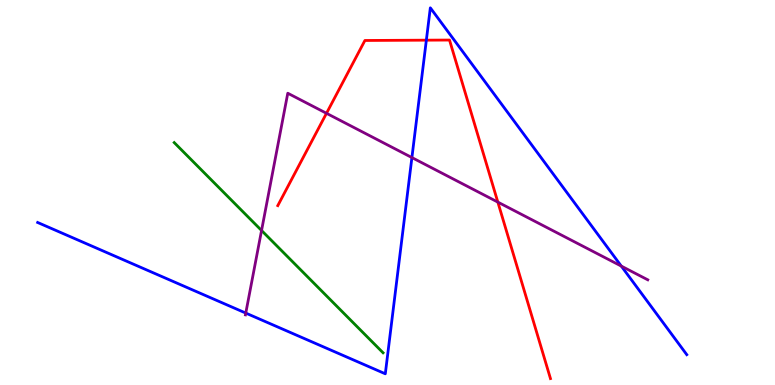[{'lines': ['blue', 'red'], 'intersections': [{'x': 5.5, 'y': 8.96}]}, {'lines': ['green', 'red'], 'intersections': []}, {'lines': ['purple', 'red'], 'intersections': [{'x': 4.21, 'y': 7.06}, {'x': 6.42, 'y': 4.75}]}, {'lines': ['blue', 'green'], 'intersections': []}, {'lines': ['blue', 'purple'], 'intersections': [{'x': 3.17, 'y': 1.87}, {'x': 5.31, 'y': 5.91}, {'x': 8.02, 'y': 3.09}]}, {'lines': ['green', 'purple'], 'intersections': [{'x': 3.37, 'y': 4.01}]}]